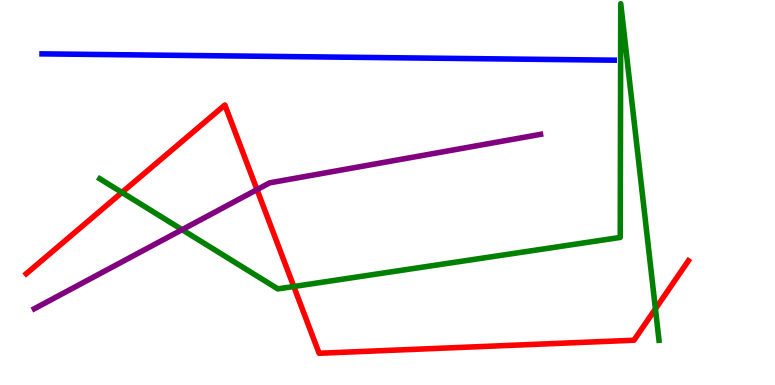[{'lines': ['blue', 'red'], 'intersections': []}, {'lines': ['green', 'red'], 'intersections': [{'x': 1.57, 'y': 5.0}, {'x': 3.79, 'y': 2.56}, {'x': 8.46, 'y': 1.98}]}, {'lines': ['purple', 'red'], 'intersections': [{'x': 3.32, 'y': 5.07}]}, {'lines': ['blue', 'green'], 'intersections': []}, {'lines': ['blue', 'purple'], 'intersections': []}, {'lines': ['green', 'purple'], 'intersections': [{'x': 2.35, 'y': 4.03}]}]